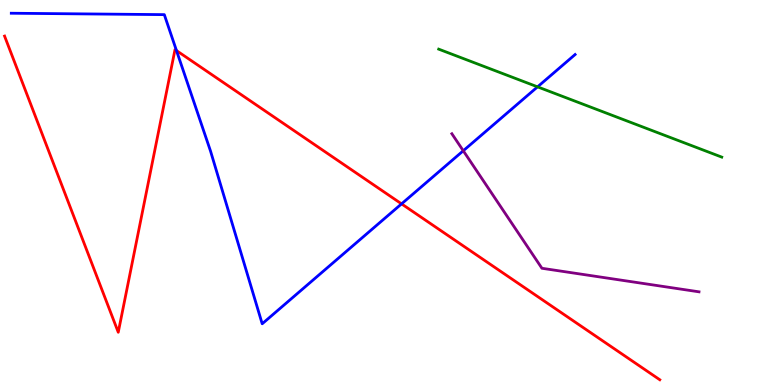[{'lines': ['blue', 'red'], 'intersections': [{'x': 2.28, 'y': 8.69}, {'x': 5.18, 'y': 4.7}]}, {'lines': ['green', 'red'], 'intersections': []}, {'lines': ['purple', 'red'], 'intersections': []}, {'lines': ['blue', 'green'], 'intersections': [{'x': 6.94, 'y': 7.74}]}, {'lines': ['blue', 'purple'], 'intersections': [{'x': 5.98, 'y': 6.08}]}, {'lines': ['green', 'purple'], 'intersections': []}]